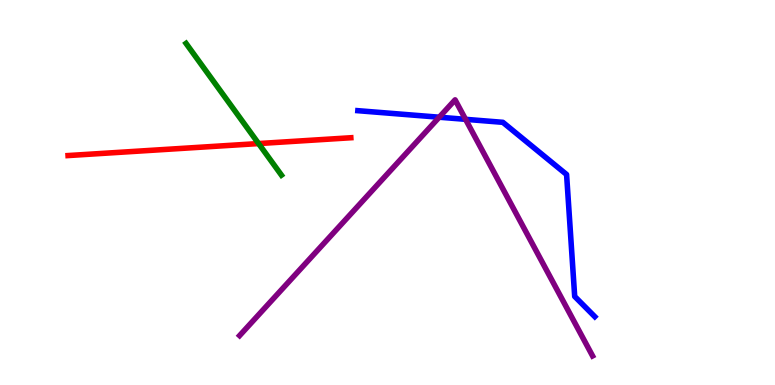[{'lines': ['blue', 'red'], 'intersections': []}, {'lines': ['green', 'red'], 'intersections': [{'x': 3.34, 'y': 6.27}]}, {'lines': ['purple', 'red'], 'intersections': []}, {'lines': ['blue', 'green'], 'intersections': []}, {'lines': ['blue', 'purple'], 'intersections': [{'x': 5.67, 'y': 6.96}, {'x': 6.01, 'y': 6.9}]}, {'lines': ['green', 'purple'], 'intersections': []}]